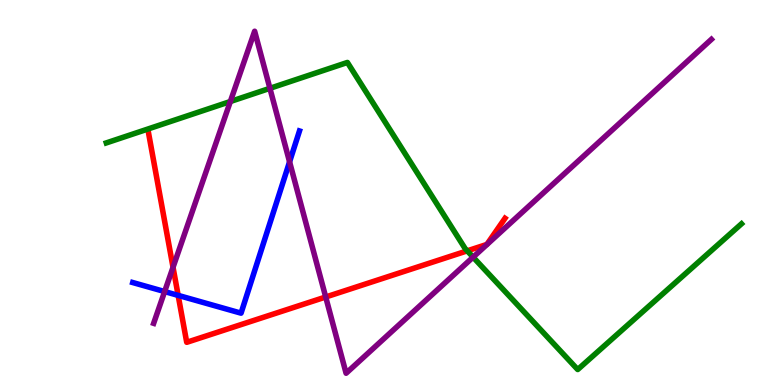[{'lines': ['blue', 'red'], 'intersections': [{'x': 2.3, 'y': 2.33}]}, {'lines': ['green', 'red'], 'intersections': [{'x': 6.03, 'y': 3.48}]}, {'lines': ['purple', 'red'], 'intersections': [{'x': 2.23, 'y': 3.06}, {'x': 4.2, 'y': 2.29}]}, {'lines': ['blue', 'green'], 'intersections': []}, {'lines': ['blue', 'purple'], 'intersections': [{'x': 2.12, 'y': 2.43}, {'x': 3.74, 'y': 5.8}]}, {'lines': ['green', 'purple'], 'intersections': [{'x': 2.97, 'y': 7.36}, {'x': 3.48, 'y': 7.71}, {'x': 6.1, 'y': 3.32}]}]